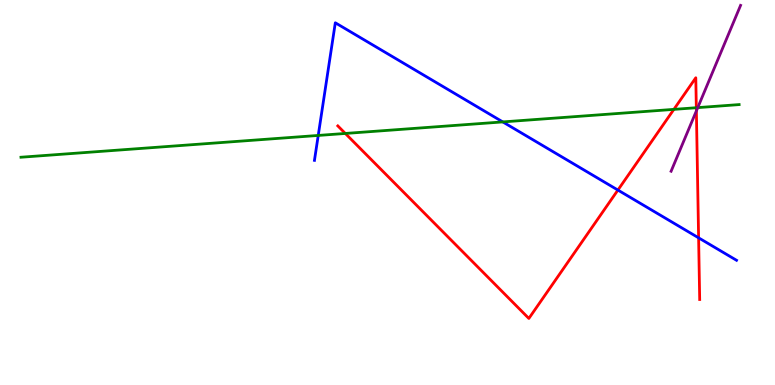[{'lines': ['blue', 'red'], 'intersections': [{'x': 7.97, 'y': 5.06}, {'x': 9.01, 'y': 3.82}]}, {'lines': ['green', 'red'], 'intersections': [{'x': 4.46, 'y': 6.53}, {'x': 8.7, 'y': 7.16}, {'x': 8.98, 'y': 7.2}]}, {'lines': ['purple', 'red'], 'intersections': [{'x': 8.99, 'y': 7.12}]}, {'lines': ['blue', 'green'], 'intersections': [{'x': 4.11, 'y': 6.48}, {'x': 6.49, 'y': 6.83}]}, {'lines': ['blue', 'purple'], 'intersections': []}, {'lines': ['green', 'purple'], 'intersections': [{'x': 9.0, 'y': 7.2}]}]